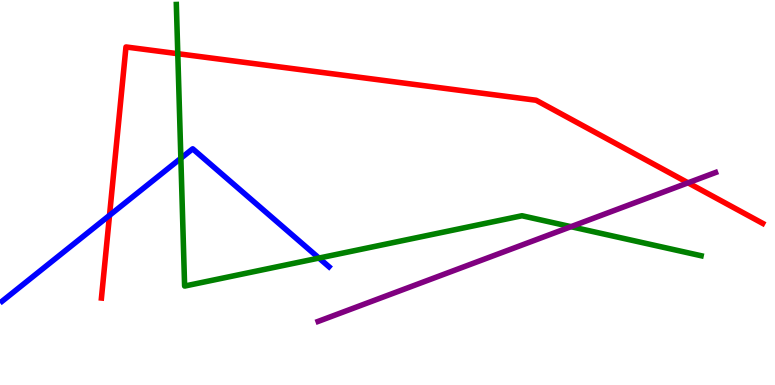[{'lines': ['blue', 'red'], 'intersections': [{'x': 1.41, 'y': 4.41}]}, {'lines': ['green', 'red'], 'intersections': [{'x': 2.29, 'y': 8.61}]}, {'lines': ['purple', 'red'], 'intersections': [{'x': 8.88, 'y': 5.25}]}, {'lines': ['blue', 'green'], 'intersections': [{'x': 2.33, 'y': 5.89}, {'x': 4.12, 'y': 3.3}]}, {'lines': ['blue', 'purple'], 'intersections': []}, {'lines': ['green', 'purple'], 'intersections': [{'x': 7.37, 'y': 4.11}]}]